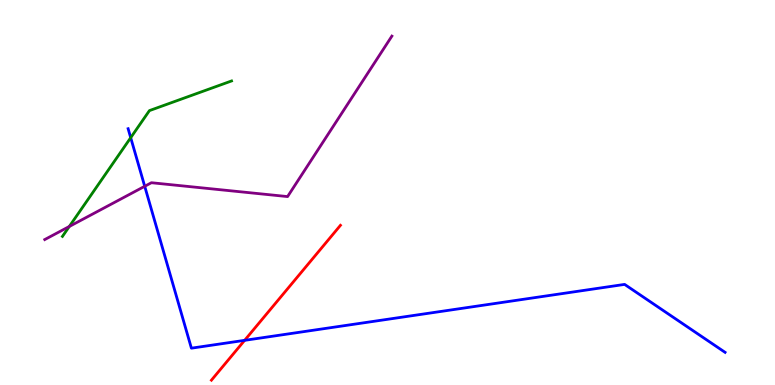[{'lines': ['blue', 'red'], 'intersections': [{'x': 3.16, 'y': 1.16}]}, {'lines': ['green', 'red'], 'intersections': []}, {'lines': ['purple', 'red'], 'intersections': []}, {'lines': ['blue', 'green'], 'intersections': [{'x': 1.69, 'y': 6.42}]}, {'lines': ['blue', 'purple'], 'intersections': [{'x': 1.87, 'y': 5.16}]}, {'lines': ['green', 'purple'], 'intersections': [{'x': 0.894, 'y': 4.12}]}]